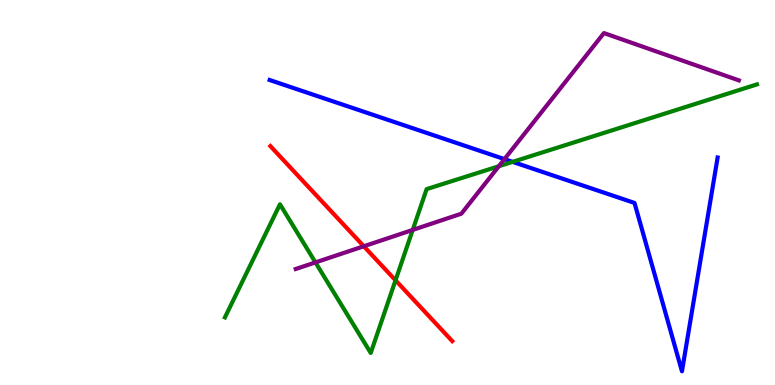[{'lines': ['blue', 'red'], 'intersections': []}, {'lines': ['green', 'red'], 'intersections': [{'x': 5.1, 'y': 2.72}]}, {'lines': ['purple', 'red'], 'intersections': [{'x': 4.69, 'y': 3.6}]}, {'lines': ['blue', 'green'], 'intersections': [{'x': 6.61, 'y': 5.8}]}, {'lines': ['blue', 'purple'], 'intersections': [{'x': 6.51, 'y': 5.87}]}, {'lines': ['green', 'purple'], 'intersections': [{'x': 4.07, 'y': 3.18}, {'x': 5.33, 'y': 4.03}, {'x': 6.44, 'y': 5.68}]}]